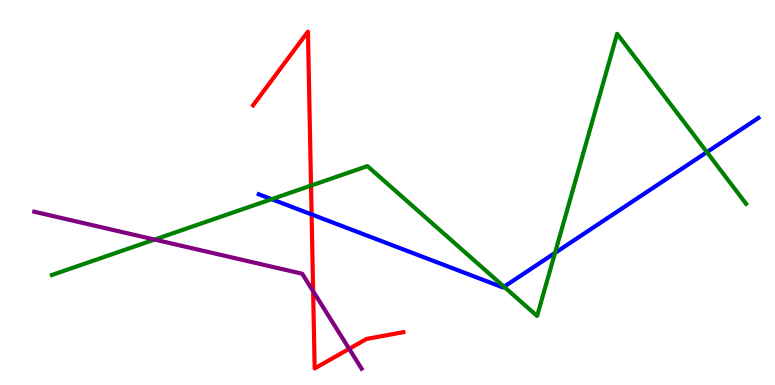[{'lines': ['blue', 'red'], 'intersections': [{'x': 4.02, 'y': 4.43}]}, {'lines': ['green', 'red'], 'intersections': [{'x': 4.01, 'y': 5.18}]}, {'lines': ['purple', 'red'], 'intersections': [{'x': 4.04, 'y': 2.44}, {'x': 4.51, 'y': 0.94}]}, {'lines': ['blue', 'green'], 'intersections': [{'x': 3.51, 'y': 4.83}, {'x': 6.5, 'y': 2.55}, {'x': 7.16, 'y': 3.43}, {'x': 9.12, 'y': 6.05}]}, {'lines': ['blue', 'purple'], 'intersections': []}, {'lines': ['green', 'purple'], 'intersections': [{'x': 1.99, 'y': 3.78}]}]